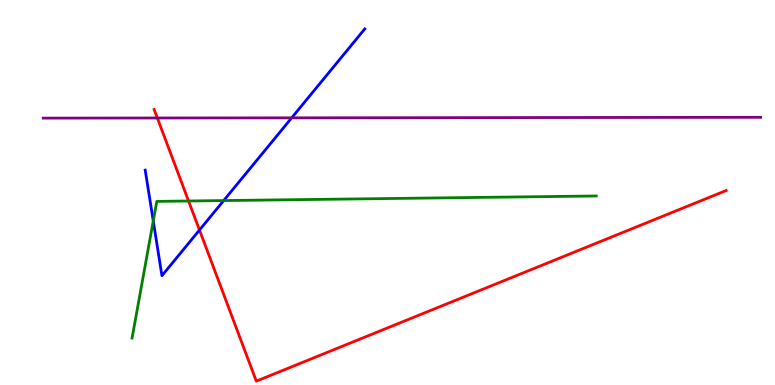[{'lines': ['blue', 'red'], 'intersections': [{'x': 2.57, 'y': 4.03}]}, {'lines': ['green', 'red'], 'intersections': [{'x': 2.43, 'y': 4.78}]}, {'lines': ['purple', 'red'], 'intersections': [{'x': 2.03, 'y': 6.94}]}, {'lines': ['blue', 'green'], 'intersections': [{'x': 1.98, 'y': 4.26}, {'x': 2.89, 'y': 4.79}]}, {'lines': ['blue', 'purple'], 'intersections': [{'x': 3.76, 'y': 6.94}]}, {'lines': ['green', 'purple'], 'intersections': []}]